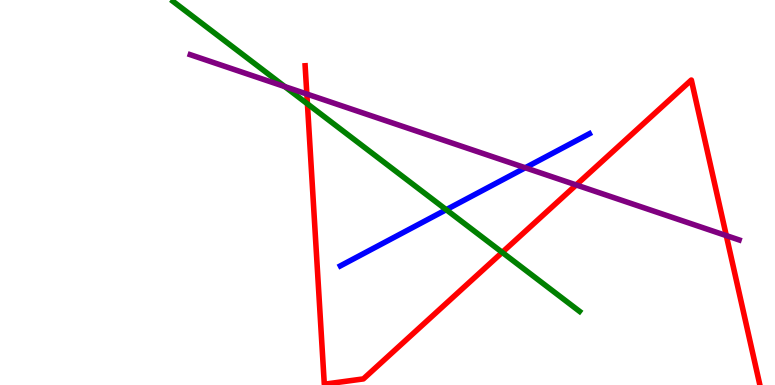[{'lines': ['blue', 'red'], 'intersections': []}, {'lines': ['green', 'red'], 'intersections': [{'x': 3.97, 'y': 7.3}, {'x': 6.48, 'y': 3.44}]}, {'lines': ['purple', 'red'], 'intersections': [{'x': 3.96, 'y': 7.56}, {'x': 7.43, 'y': 5.2}, {'x': 9.37, 'y': 3.88}]}, {'lines': ['blue', 'green'], 'intersections': [{'x': 5.76, 'y': 4.55}]}, {'lines': ['blue', 'purple'], 'intersections': [{'x': 6.78, 'y': 5.64}]}, {'lines': ['green', 'purple'], 'intersections': [{'x': 3.67, 'y': 7.75}]}]